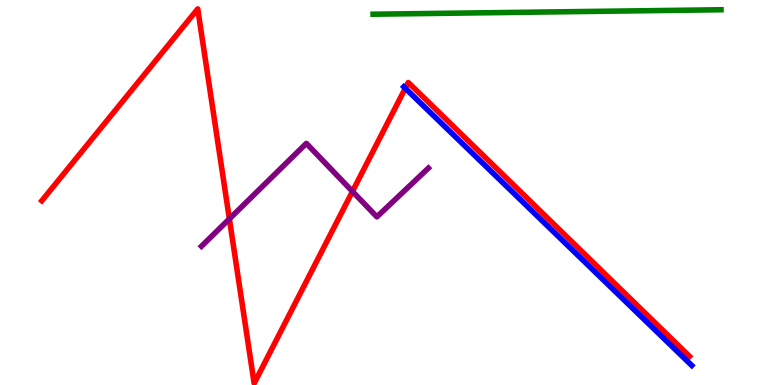[{'lines': ['blue', 'red'], 'intersections': [{'x': 5.23, 'y': 7.71}]}, {'lines': ['green', 'red'], 'intersections': []}, {'lines': ['purple', 'red'], 'intersections': [{'x': 2.96, 'y': 4.31}, {'x': 4.55, 'y': 5.03}]}, {'lines': ['blue', 'green'], 'intersections': []}, {'lines': ['blue', 'purple'], 'intersections': []}, {'lines': ['green', 'purple'], 'intersections': []}]